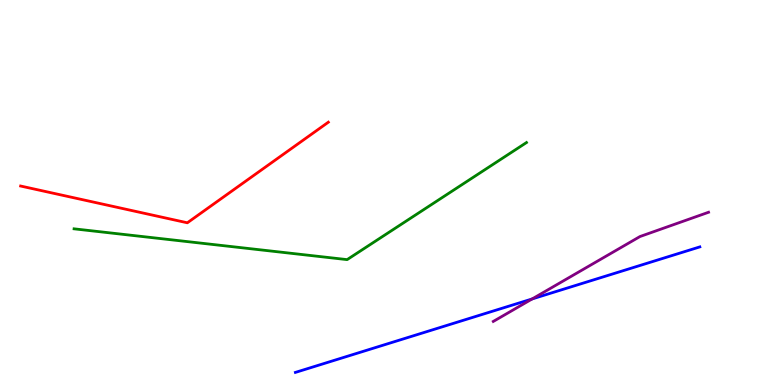[{'lines': ['blue', 'red'], 'intersections': []}, {'lines': ['green', 'red'], 'intersections': []}, {'lines': ['purple', 'red'], 'intersections': []}, {'lines': ['blue', 'green'], 'intersections': []}, {'lines': ['blue', 'purple'], 'intersections': [{'x': 6.87, 'y': 2.24}]}, {'lines': ['green', 'purple'], 'intersections': []}]